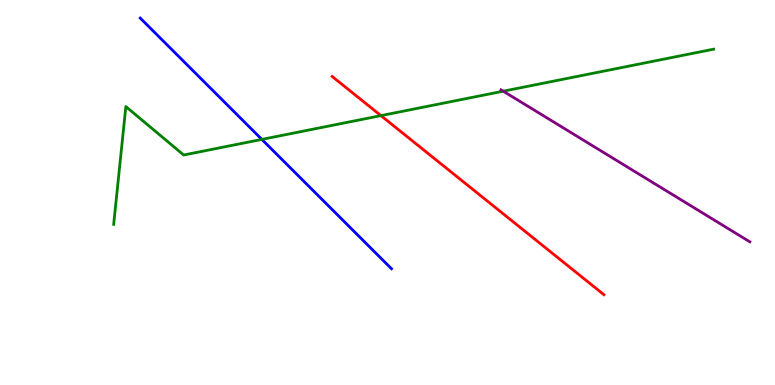[{'lines': ['blue', 'red'], 'intersections': []}, {'lines': ['green', 'red'], 'intersections': [{'x': 4.92, 'y': 7.0}]}, {'lines': ['purple', 'red'], 'intersections': []}, {'lines': ['blue', 'green'], 'intersections': [{'x': 3.38, 'y': 6.38}]}, {'lines': ['blue', 'purple'], 'intersections': []}, {'lines': ['green', 'purple'], 'intersections': [{'x': 6.49, 'y': 7.63}]}]